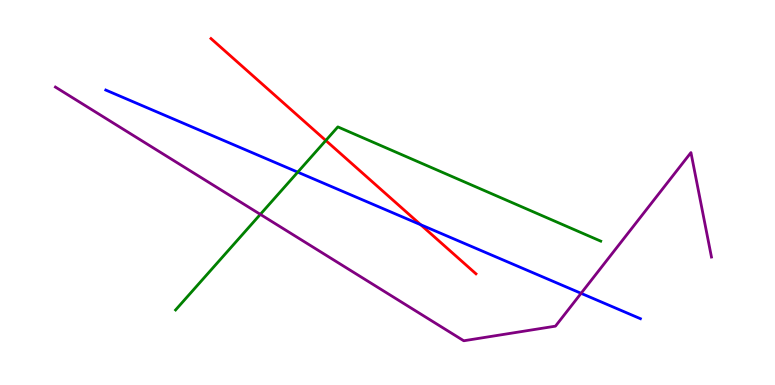[{'lines': ['blue', 'red'], 'intersections': [{'x': 5.43, 'y': 4.16}]}, {'lines': ['green', 'red'], 'intersections': [{'x': 4.2, 'y': 6.35}]}, {'lines': ['purple', 'red'], 'intersections': []}, {'lines': ['blue', 'green'], 'intersections': [{'x': 3.84, 'y': 5.53}]}, {'lines': ['blue', 'purple'], 'intersections': [{'x': 7.5, 'y': 2.38}]}, {'lines': ['green', 'purple'], 'intersections': [{'x': 3.36, 'y': 4.43}]}]